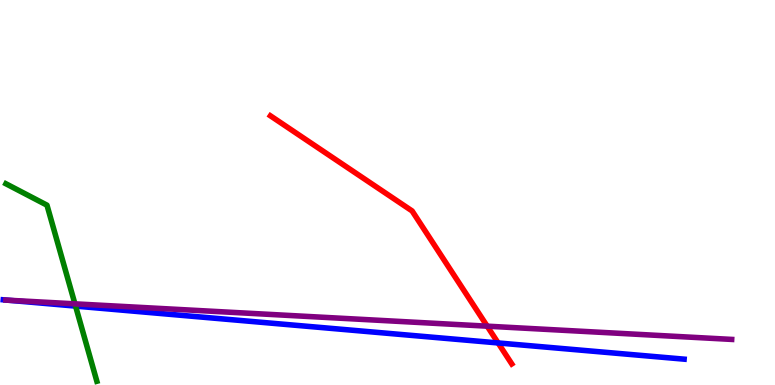[{'lines': ['blue', 'red'], 'intersections': [{'x': 6.43, 'y': 1.09}]}, {'lines': ['green', 'red'], 'intersections': []}, {'lines': ['purple', 'red'], 'intersections': [{'x': 6.29, 'y': 1.53}]}, {'lines': ['blue', 'green'], 'intersections': [{'x': 0.975, 'y': 2.05}]}, {'lines': ['blue', 'purple'], 'intersections': [{'x': 0.105, 'y': 2.2}]}, {'lines': ['green', 'purple'], 'intersections': [{'x': 0.967, 'y': 2.11}]}]